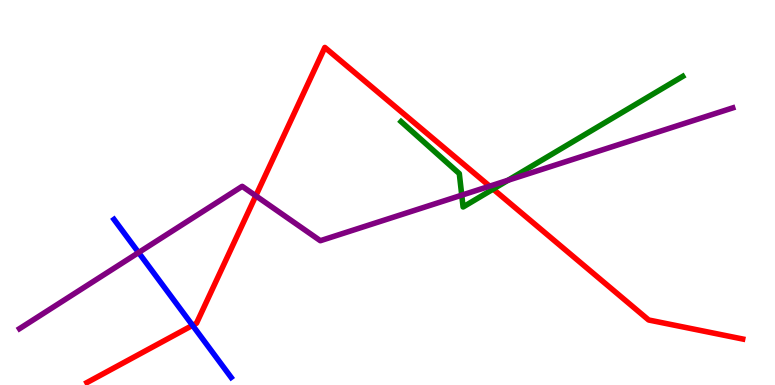[{'lines': ['blue', 'red'], 'intersections': [{'x': 2.48, 'y': 1.55}]}, {'lines': ['green', 'red'], 'intersections': [{'x': 6.36, 'y': 5.09}]}, {'lines': ['purple', 'red'], 'intersections': [{'x': 3.3, 'y': 4.91}, {'x': 6.32, 'y': 5.16}]}, {'lines': ['blue', 'green'], 'intersections': []}, {'lines': ['blue', 'purple'], 'intersections': [{'x': 1.79, 'y': 3.44}]}, {'lines': ['green', 'purple'], 'intersections': [{'x': 5.96, 'y': 4.93}, {'x': 6.55, 'y': 5.32}]}]